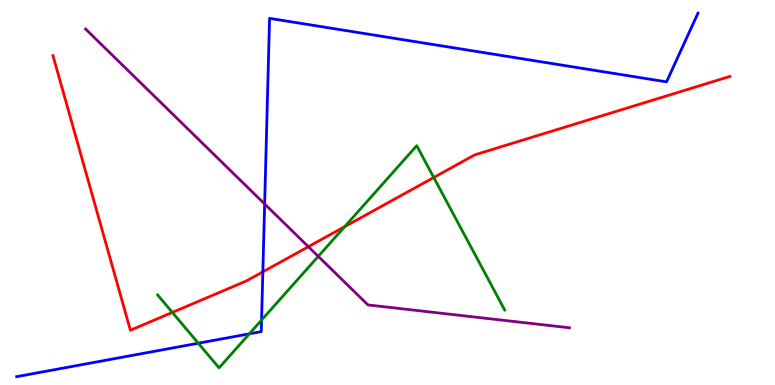[{'lines': ['blue', 'red'], 'intersections': [{'x': 3.39, 'y': 2.94}]}, {'lines': ['green', 'red'], 'intersections': [{'x': 2.22, 'y': 1.89}, {'x': 4.45, 'y': 4.11}, {'x': 5.6, 'y': 5.39}]}, {'lines': ['purple', 'red'], 'intersections': [{'x': 3.98, 'y': 3.59}]}, {'lines': ['blue', 'green'], 'intersections': [{'x': 2.56, 'y': 1.09}, {'x': 3.22, 'y': 1.33}, {'x': 3.38, 'y': 1.69}]}, {'lines': ['blue', 'purple'], 'intersections': [{'x': 3.41, 'y': 4.7}]}, {'lines': ['green', 'purple'], 'intersections': [{'x': 4.11, 'y': 3.34}]}]